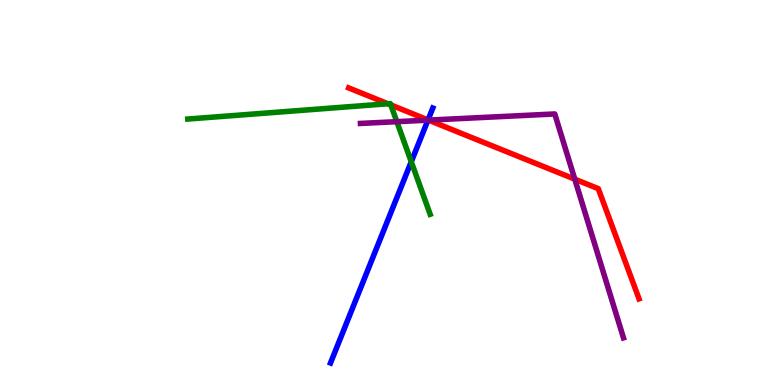[{'lines': ['blue', 'red'], 'intersections': [{'x': 5.52, 'y': 6.88}]}, {'lines': ['green', 'red'], 'intersections': [{'x': 5.0, 'y': 7.31}, {'x': 5.04, 'y': 7.27}]}, {'lines': ['purple', 'red'], 'intersections': [{'x': 5.53, 'y': 6.88}, {'x': 7.42, 'y': 5.35}]}, {'lines': ['blue', 'green'], 'intersections': [{'x': 5.31, 'y': 5.8}]}, {'lines': ['blue', 'purple'], 'intersections': [{'x': 5.52, 'y': 6.88}]}, {'lines': ['green', 'purple'], 'intersections': [{'x': 5.12, 'y': 6.84}]}]